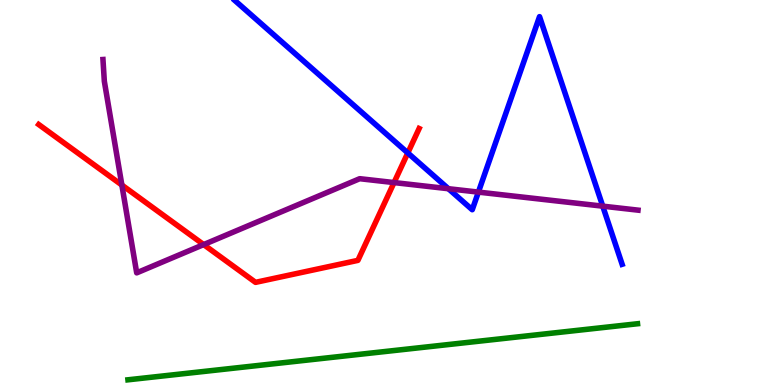[{'lines': ['blue', 'red'], 'intersections': [{'x': 5.26, 'y': 6.03}]}, {'lines': ['green', 'red'], 'intersections': []}, {'lines': ['purple', 'red'], 'intersections': [{'x': 1.57, 'y': 5.19}, {'x': 2.63, 'y': 3.65}, {'x': 5.08, 'y': 5.26}]}, {'lines': ['blue', 'green'], 'intersections': []}, {'lines': ['blue', 'purple'], 'intersections': [{'x': 5.79, 'y': 5.1}, {'x': 6.17, 'y': 5.01}, {'x': 7.78, 'y': 4.65}]}, {'lines': ['green', 'purple'], 'intersections': []}]